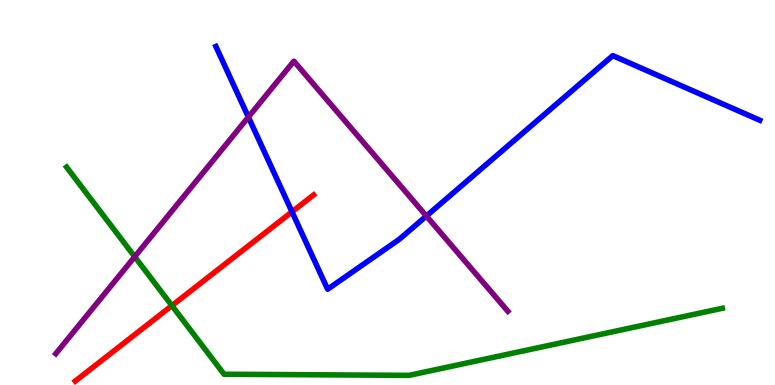[{'lines': ['blue', 'red'], 'intersections': [{'x': 3.77, 'y': 4.5}]}, {'lines': ['green', 'red'], 'intersections': [{'x': 2.22, 'y': 2.06}]}, {'lines': ['purple', 'red'], 'intersections': []}, {'lines': ['blue', 'green'], 'intersections': []}, {'lines': ['blue', 'purple'], 'intersections': [{'x': 3.2, 'y': 6.96}, {'x': 5.5, 'y': 4.39}]}, {'lines': ['green', 'purple'], 'intersections': [{'x': 1.74, 'y': 3.33}]}]